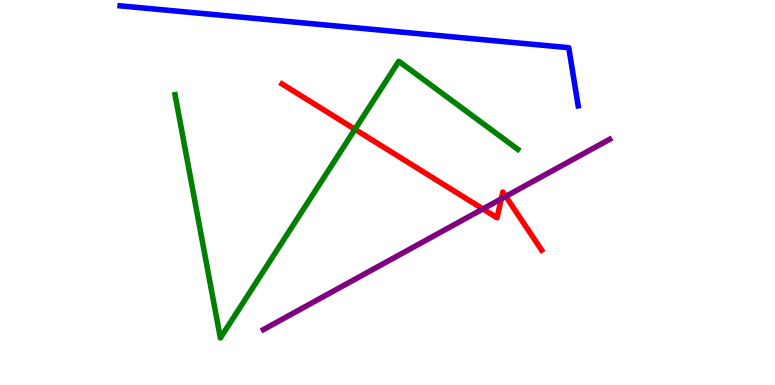[{'lines': ['blue', 'red'], 'intersections': []}, {'lines': ['green', 'red'], 'intersections': [{'x': 4.58, 'y': 6.64}]}, {'lines': ['purple', 'red'], 'intersections': [{'x': 6.23, 'y': 4.57}, {'x': 6.47, 'y': 4.84}, {'x': 6.53, 'y': 4.9}]}, {'lines': ['blue', 'green'], 'intersections': []}, {'lines': ['blue', 'purple'], 'intersections': []}, {'lines': ['green', 'purple'], 'intersections': []}]